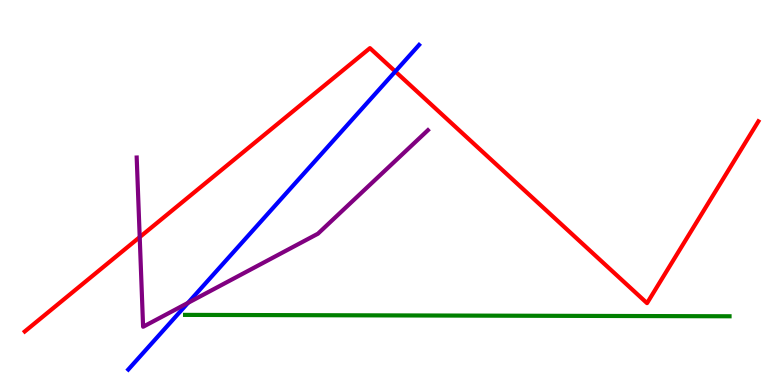[{'lines': ['blue', 'red'], 'intersections': [{'x': 5.1, 'y': 8.14}]}, {'lines': ['green', 'red'], 'intersections': []}, {'lines': ['purple', 'red'], 'intersections': [{'x': 1.8, 'y': 3.84}]}, {'lines': ['blue', 'green'], 'intersections': []}, {'lines': ['blue', 'purple'], 'intersections': [{'x': 2.43, 'y': 2.13}]}, {'lines': ['green', 'purple'], 'intersections': []}]